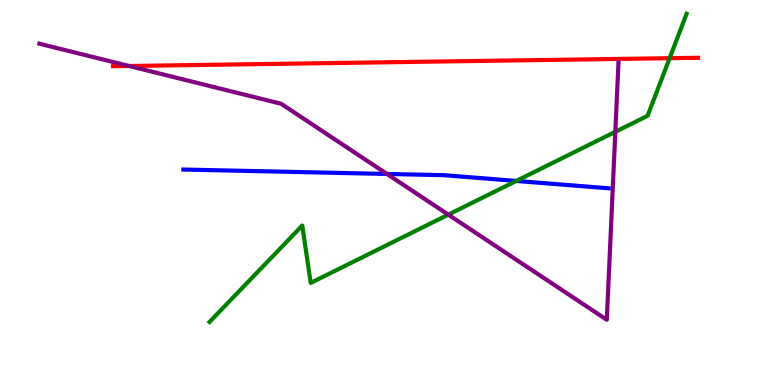[{'lines': ['blue', 'red'], 'intersections': []}, {'lines': ['green', 'red'], 'intersections': [{'x': 8.64, 'y': 8.49}]}, {'lines': ['purple', 'red'], 'intersections': [{'x': 1.67, 'y': 8.29}]}, {'lines': ['blue', 'green'], 'intersections': [{'x': 6.66, 'y': 5.3}]}, {'lines': ['blue', 'purple'], 'intersections': [{'x': 4.99, 'y': 5.48}]}, {'lines': ['green', 'purple'], 'intersections': [{'x': 5.78, 'y': 4.42}, {'x': 7.94, 'y': 6.58}]}]